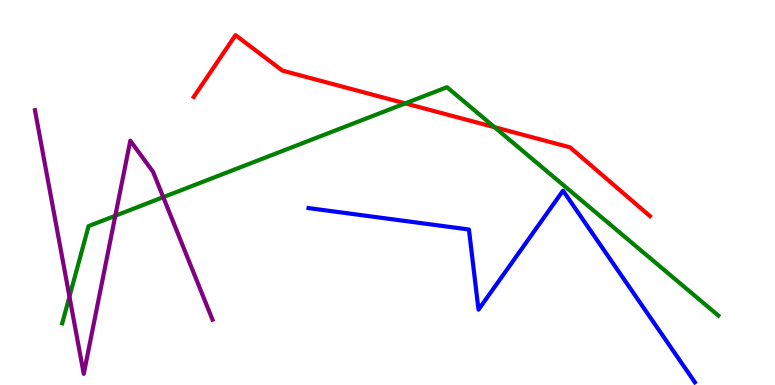[{'lines': ['blue', 'red'], 'intersections': []}, {'lines': ['green', 'red'], 'intersections': [{'x': 5.23, 'y': 7.31}, {'x': 6.38, 'y': 6.7}]}, {'lines': ['purple', 'red'], 'intersections': []}, {'lines': ['blue', 'green'], 'intersections': []}, {'lines': ['blue', 'purple'], 'intersections': []}, {'lines': ['green', 'purple'], 'intersections': [{'x': 0.896, 'y': 2.29}, {'x': 1.49, 'y': 4.4}, {'x': 2.11, 'y': 4.88}]}]